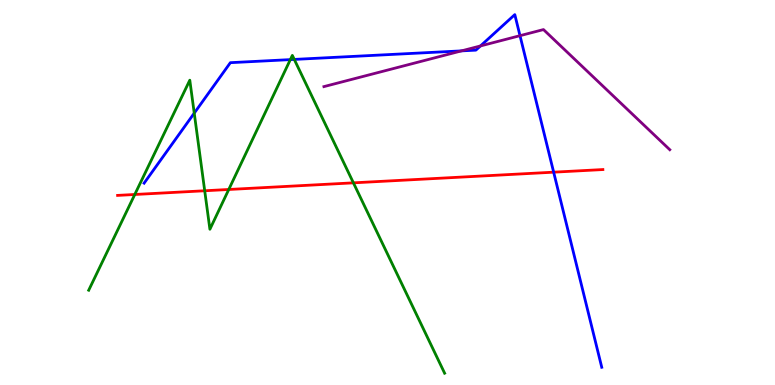[{'lines': ['blue', 'red'], 'intersections': [{'x': 7.14, 'y': 5.53}]}, {'lines': ['green', 'red'], 'intersections': [{'x': 1.74, 'y': 4.95}, {'x': 2.64, 'y': 5.05}, {'x': 2.95, 'y': 5.08}, {'x': 4.56, 'y': 5.25}]}, {'lines': ['purple', 'red'], 'intersections': []}, {'lines': ['blue', 'green'], 'intersections': [{'x': 2.51, 'y': 7.06}, {'x': 3.75, 'y': 8.45}, {'x': 3.8, 'y': 8.46}]}, {'lines': ['blue', 'purple'], 'intersections': [{'x': 5.95, 'y': 8.68}, {'x': 6.2, 'y': 8.81}, {'x': 6.71, 'y': 9.07}]}, {'lines': ['green', 'purple'], 'intersections': []}]